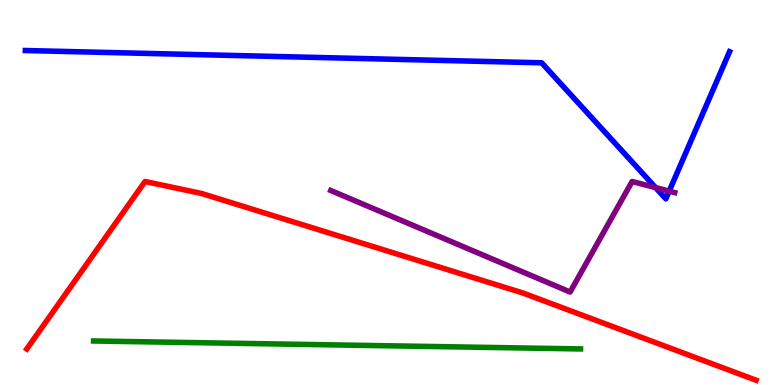[{'lines': ['blue', 'red'], 'intersections': []}, {'lines': ['green', 'red'], 'intersections': []}, {'lines': ['purple', 'red'], 'intersections': []}, {'lines': ['blue', 'green'], 'intersections': []}, {'lines': ['blue', 'purple'], 'intersections': [{'x': 8.46, 'y': 5.13}, {'x': 8.63, 'y': 5.04}]}, {'lines': ['green', 'purple'], 'intersections': []}]